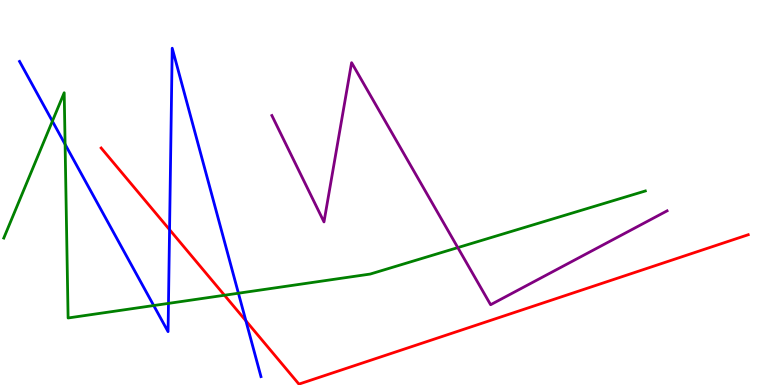[{'lines': ['blue', 'red'], 'intersections': [{'x': 2.19, 'y': 4.03}, {'x': 3.17, 'y': 1.67}]}, {'lines': ['green', 'red'], 'intersections': [{'x': 2.9, 'y': 2.33}]}, {'lines': ['purple', 'red'], 'intersections': []}, {'lines': ['blue', 'green'], 'intersections': [{'x': 0.676, 'y': 6.85}, {'x': 0.84, 'y': 6.25}, {'x': 1.98, 'y': 2.06}, {'x': 2.17, 'y': 2.12}, {'x': 3.08, 'y': 2.38}]}, {'lines': ['blue', 'purple'], 'intersections': []}, {'lines': ['green', 'purple'], 'intersections': [{'x': 5.91, 'y': 3.57}]}]